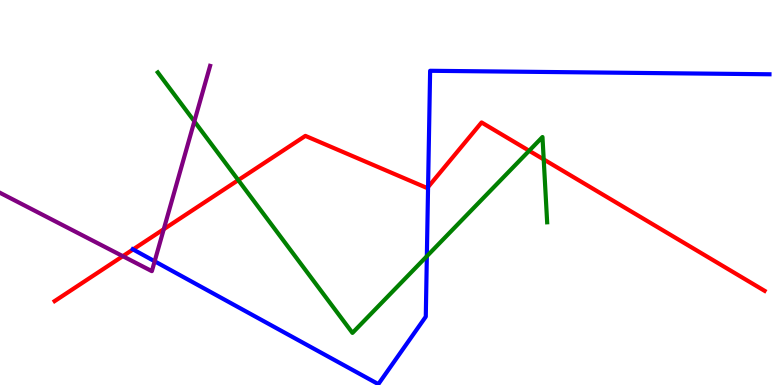[{'lines': ['blue', 'red'], 'intersections': [{'x': 1.72, 'y': 3.52}, {'x': 5.52, 'y': 5.14}]}, {'lines': ['green', 'red'], 'intersections': [{'x': 3.07, 'y': 5.32}, {'x': 6.83, 'y': 6.08}, {'x': 7.02, 'y': 5.86}]}, {'lines': ['purple', 'red'], 'intersections': [{'x': 1.58, 'y': 3.35}, {'x': 2.11, 'y': 4.05}]}, {'lines': ['blue', 'green'], 'intersections': [{'x': 5.51, 'y': 3.34}]}, {'lines': ['blue', 'purple'], 'intersections': [{'x': 2.0, 'y': 3.21}]}, {'lines': ['green', 'purple'], 'intersections': [{'x': 2.51, 'y': 6.85}]}]